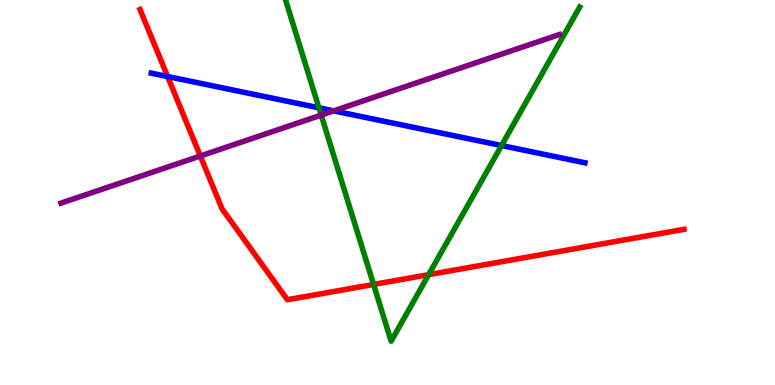[{'lines': ['blue', 'red'], 'intersections': [{'x': 2.16, 'y': 8.01}]}, {'lines': ['green', 'red'], 'intersections': [{'x': 4.82, 'y': 2.61}, {'x': 5.53, 'y': 2.87}]}, {'lines': ['purple', 'red'], 'intersections': [{'x': 2.58, 'y': 5.95}]}, {'lines': ['blue', 'green'], 'intersections': [{'x': 4.12, 'y': 7.2}, {'x': 6.47, 'y': 6.22}]}, {'lines': ['blue', 'purple'], 'intersections': [{'x': 4.31, 'y': 7.12}]}, {'lines': ['green', 'purple'], 'intersections': [{'x': 4.14, 'y': 7.01}]}]